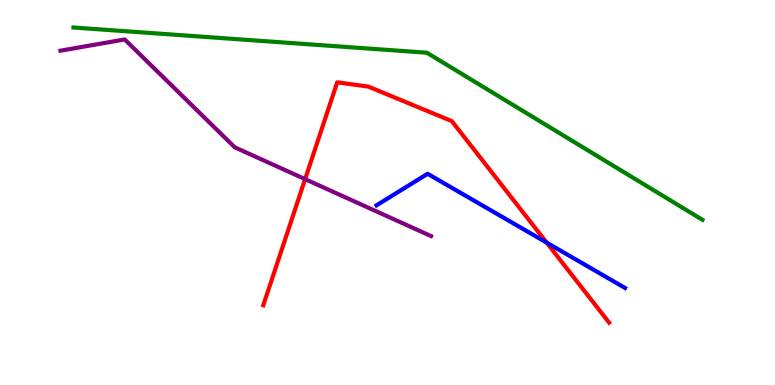[{'lines': ['blue', 'red'], 'intersections': [{'x': 7.05, 'y': 3.7}]}, {'lines': ['green', 'red'], 'intersections': []}, {'lines': ['purple', 'red'], 'intersections': [{'x': 3.94, 'y': 5.35}]}, {'lines': ['blue', 'green'], 'intersections': []}, {'lines': ['blue', 'purple'], 'intersections': []}, {'lines': ['green', 'purple'], 'intersections': []}]